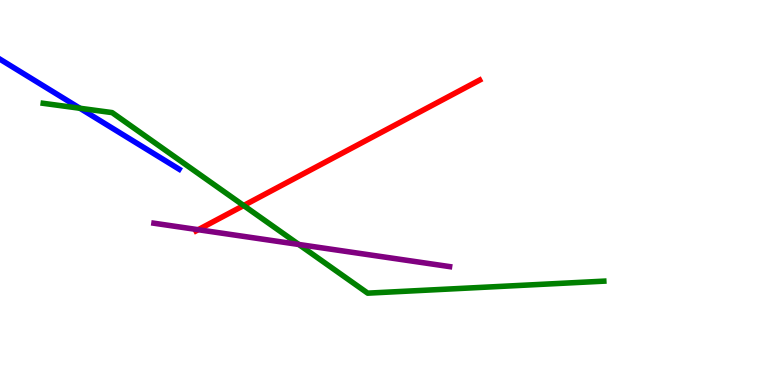[{'lines': ['blue', 'red'], 'intersections': []}, {'lines': ['green', 'red'], 'intersections': [{'x': 3.14, 'y': 4.66}]}, {'lines': ['purple', 'red'], 'intersections': [{'x': 2.56, 'y': 4.03}]}, {'lines': ['blue', 'green'], 'intersections': [{'x': 1.03, 'y': 7.19}]}, {'lines': ['blue', 'purple'], 'intersections': []}, {'lines': ['green', 'purple'], 'intersections': [{'x': 3.86, 'y': 3.65}]}]